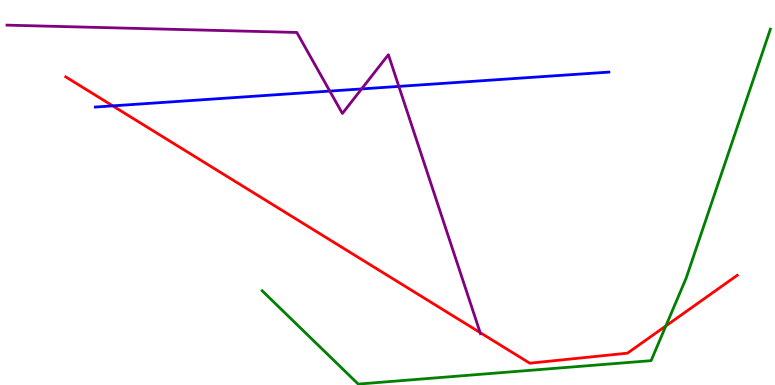[{'lines': ['blue', 'red'], 'intersections': [{'x': 1.45, 'y': 7.25}]}, {'lines': ['green', 'red'], 'intersections': [{'x': 8.59, 'y': 1.53}]}, {'lines': ['purple', 'red'], 'intersections': [{'x': 6.2, 'y': 1.36}]}, {'lines': ['blue', 'green'], 'intersections': []}, {'lines': ['blue', 'purple'], 'intersections': [{'x': 4.26, 'y': 7.63}, {'x': 4.67, 'y': 7.69}, {'x': 5.15, 'y': 7.76}]}, {'lines': ['green', 'purple'], 'intersections': []}]